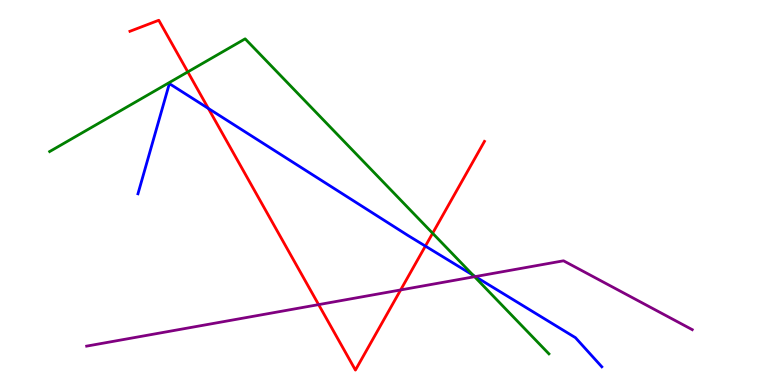[{'lines': ['blue', 'red'], 'intersections': [{'x': 2.69, 'y': 7.18}, {'x': 5.49, 'y': 3.61}]}, {'lines': ['green', 'red'], 'intersections': [{'x': 2.42, 'y': 8.13}, {'x': 5.58, 'y': 3.94}]}, {'lines': ['purple', 'red'], 'intersections': [{'x': 4.11, 'y': 2.09}, {'x': 5.17, 'y': 2.47}]}, {'lines': ['blue', 'green'], 'intersections': [{'x': 6.1, 'y': 2.85}]}, {'lines': ['blue', 'purple'], 'intersections': [{'x': 6.13, 'y': 2.82}]}, {'lines': ['green', 'purple'], 'intersections': [{'x': 6.12, 'y': 2.81}]}]